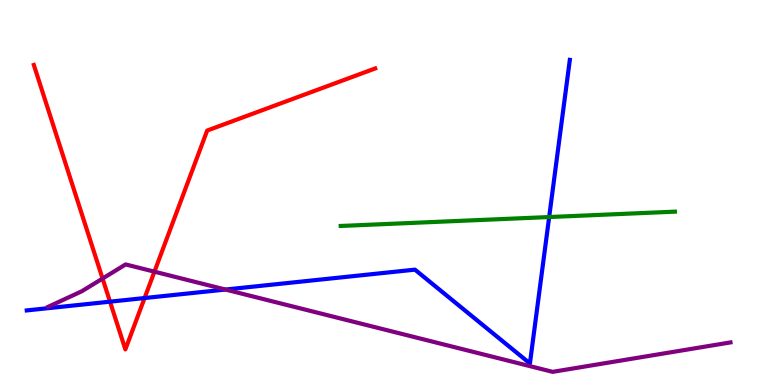[{'lines': ['blue', 'red'], 'intersections': [{'x': 1.42, 'y': 2.16}, {'x': 1.87, 'y': 2.26}]}, {'lines': ['green', 'red'], 'intersections': []}, {'lines': ['purple', 'red'], 'intersections': [{'x': 1.32, 'y': 2.77}, {'x': 1.99, 'y': 2.94}]}, {'lines': ['blue', 'green'], 'intersections': [{'x': 7.09, 'y': 4.36}]}, {'lines': ['blue', 'purple'], 'intersections': [{'x': 2.91, 'y': 2.48}]}, {'lines': ['green', 'purple'], 'intersections': []}]